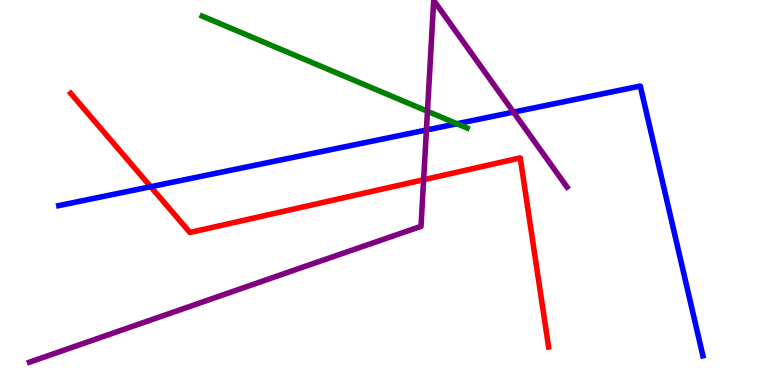[{'lines': ['blue', 'red'], 'intersections': [{'x': 1.94, 'y': 5.15}]}, {'lines': ['green', 'red'], 'intersections': []}, {'lines': ['purple', 'red'], 'intersections': [{'x': 5.47, 'y': 5.33}]}, {'lines': ['blue', 'green'], 'intersections': [{'x': 5.9, 'y': 6.79}]}, {'lines': ['blue', 'purple'], 'intersections': [{'x': 5.5, 'y': 6.62}, {'x': 6.63, 'y': 7.09}]}, {'lines': ['green', 'purple'], 'intersections': [{'x': 5.52, 'y': 7.11}]}]